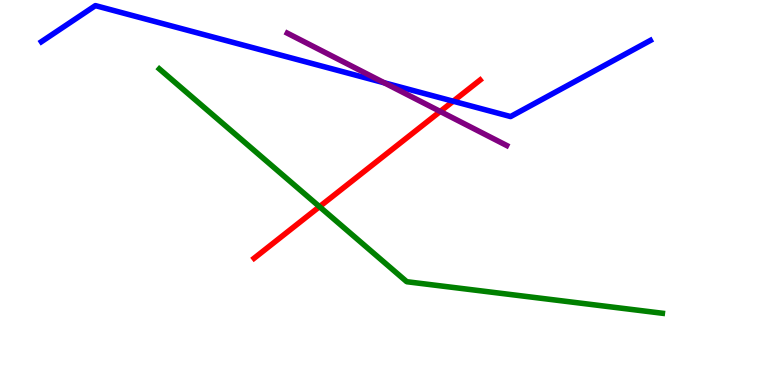[{'lines': ['blue', 'red'], 'intersections': [{'x': 5.85, 'y': 7.37}]}, {'lines': ['green', 'red'], 'intersections': [{'x': 4.12, 'y': 4.63}]}, {'lines': ['purple', 'red'], 'intersections': [{'x': 5.68, 'y': 7.1}]}, {'lines': ['blue', 'green'], 'intersections': []}, {'lines': ['blue', 'purple'], 'intersections': [{'x': 4.96, 'y': 7.85}]}, {'lines': ['green', 'purple'], 'intersections': []}]